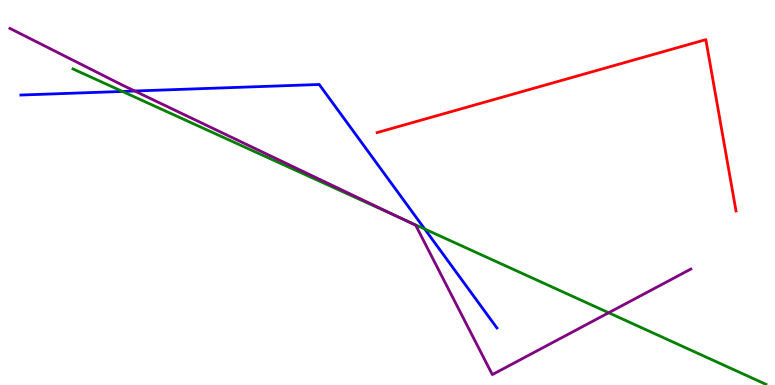[{'lines': ['blue', 'red'], 'intersections': []}, {'lines': ['green', 'red'], 'intersections': []}, {'lines': ['purple', 'red'], 'intersections': []}, {'lines': ['blue', 'green'], 'intersections': [{'x': 1.58, 'y': 7.62}, {'x': 5.48, 'y': 4.05}]}, {'lines': ['blue', 'purple'], 'intersections': [{'x': 1.74, 'y': 7.64}]}, {'lines': ['green', 'purple'], 'intersections': [{'x': 5.16, 'y': 4.34}, {'x': 7.85, 'y': 1.88}]}]